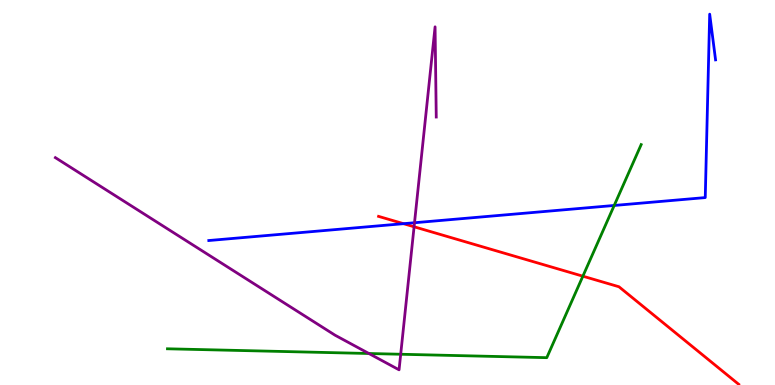[{'lines': ['blue', 'red'], 'intersections': [{'x': 5.21, 'y': 4.19}]}, {'lines': ['green', 'red'], 'intersections': [{'x': 7.52, 'y': 2.83}]}, {'lines': ['purple', 'red'], 'intersections': [{'x': 5.34, 'y': 4.11}]}, {'lines': ['blue', 'green'], 'intersections': [{'x': 7.93, 'y': 4.66}]}, {'lines': ['blue', 'purple'], 'intersections': [{'x': 5.35, 'y': 4.21}]}, {'lines': ['green', 'purple'], 'intersections': [{'x': 4.76, 'y': 0.818}, {'x': 5.17, 'y': 0.799}]}]